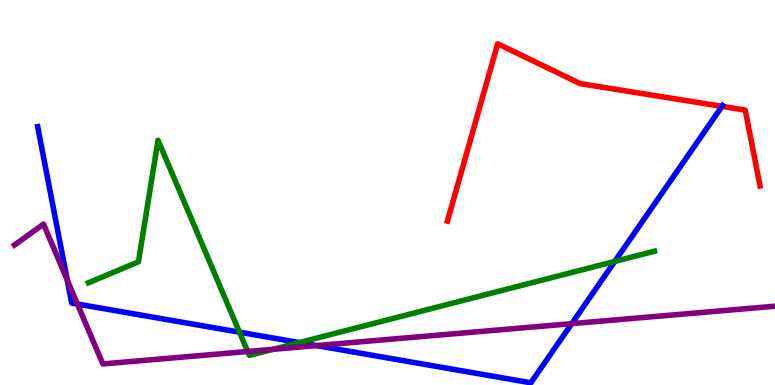[{'lines': ['blue', 'red'], 'intersections': [{'x': 9.32, 'y': 7.24}]}, {'lines': ['green', 'red'], 'intersections': []}, {'lines': ['purple', 'red'], 'intersections': []}, {'lines': ['blue', 'green'], 'intersections': [{'x': 3.09, 'y': 1.37}, {'x': 3.86, 'y': 1.1}, {'x': 7.93, 'y': 3.21}]}, {'lines': ['blue', 'purple'], 'intersections': [{'x': 0.868, 'y': 2.72}, {'x': 0.999, 'y': 2.1}, {'x': 4.08, 'y': 1.02}, {'x': 7.38, 'y': 1.59}]}, {'lines': ['green', 'purple'], 'intersections': [{'x': 3.2, 'y': 0.87}, {'x': 3.52, 'y': 0.927}]}]